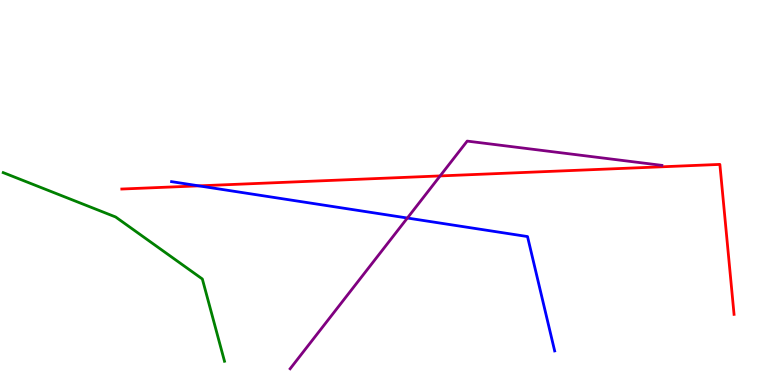[{'lines': ['blue', 'red'], 'intersections': [{'x': 2.57, 'y': 5.17}]}, {'lines': ['green', 'red'], 'intersections': []}, {'lines': ['purple', 'red'], 'intersections': [{'x': 5.68, 'y': 5.43}]}, {'lines': ['blue', 'green'], 'intersections': []}, {'lines': ['blue', 'purple'], 'intersections': [{'x': 5.26, 'y': 4.34}]}, {'lines': ['green', 'purple'], 'intersections': []}]